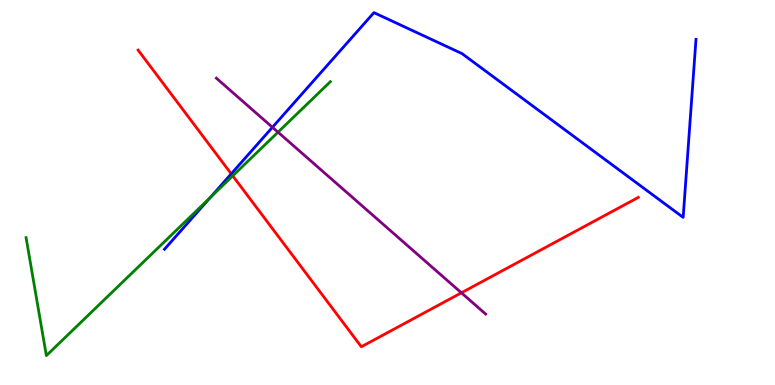[{'lines': ['blue', 'red'], 'intersections': [{'x': 2.98, 'y': 5.48}]}, {'lines': ['green', 'red'], 'intersections': [{'x': 3.0, 'y': 5.43}]}, {'lines': ['purple', 'red'], 'intersections': [{'x': 5.95, 'y': 2.39}]}, {'lines': ['blue', 'green'], 'intersections': [{'x': 2.71, 'y': 4.87}]}, {'lines': ['blue', 'purple'], 'intersections': [{'x': 3.52, 'y': 6.69}]}, {'lines': ['green', 'purple'], 'intersections': [{'x': 3.59, 'y': 6.57}]}]